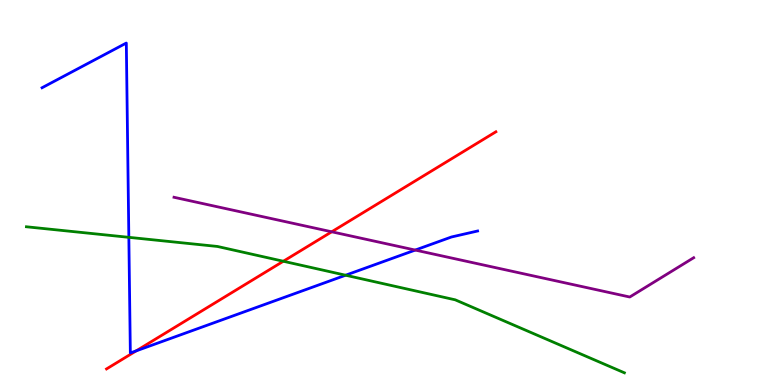[{'lines': ['blue', 'red'], 'intersections': [{'x': 1.76, 'y': 0.887}]}, {'lines': ['green', 'red'], 'intersections': [{'x': 3.66, 'y': 3.21}]}, {'lines': ['purple', 'red'], 'intersections': [{'x': 4.28, 'y': 3.98}]}, {'lines': ['blue', 'green'], 'intersections': [{'x': 1.66, 'y': 3.84}, {'x': 4.46, 'y': 2.85}]}, {'lines': ['blue', 'purple'], 'intersections': [{'x': 5.36, 'y': 3.5}]}, {'lines': ['green', 'purple'], 'intersections': []}]